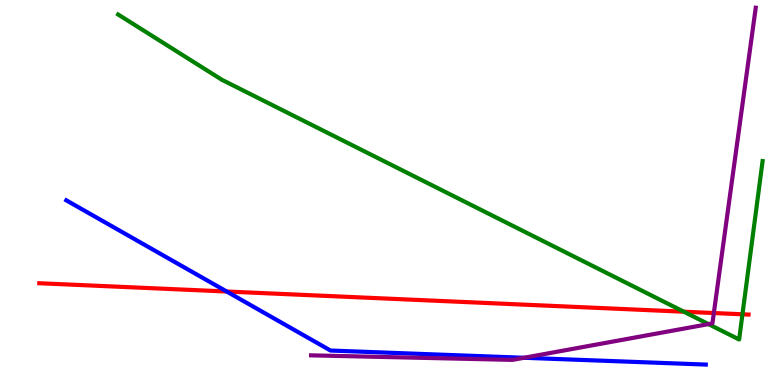[{'lines': ['blue', 'red'], 'intersections': [{'x': 2.93, 'y': 2.43}]}, {'lines': ['green', 'red'], 'intersections': [{'x': 8.82, 'y': 1.9}, {'x': 9.58, 'y': 1.84}]}, {'lines': ['purple', 'red'], 'intersections': [{'x': 9.21, 'y': 1.87}]}, {'lines': ['blue', 'green'], 'intersections': []}, {'lines': ['blue', 'purple'], 'intersections': [{'x': 6.76, 'y': 0.707}]}, {'lines': ['green', 'purple'], 'intersections': [{'x': 9.14, 'y': 1.58}]}]